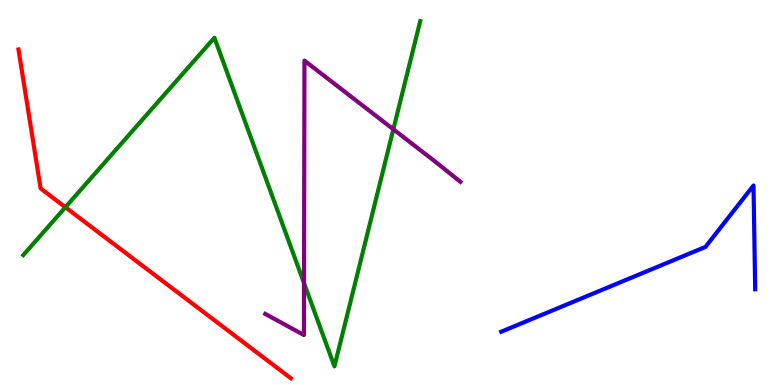[{'lines': ['blue', 'red'], 'intersections': []}, {'lines': ['green', 'red'], 'intersections': [{'x': 0.844, 'y': 4.62}]}, {'lines': ['purple', 'red'], 'intersections': []}, {'lines': ['blue', 'green'], 'intersections': []}, {'lines': ['blue', 'purple'], 'intersections': []}, {'lines': ['green', 'purple'], 'intersections': [{'x': 3.92, 'y': 2.65}, {'x': 5.08, 'y': 6.64}]}]